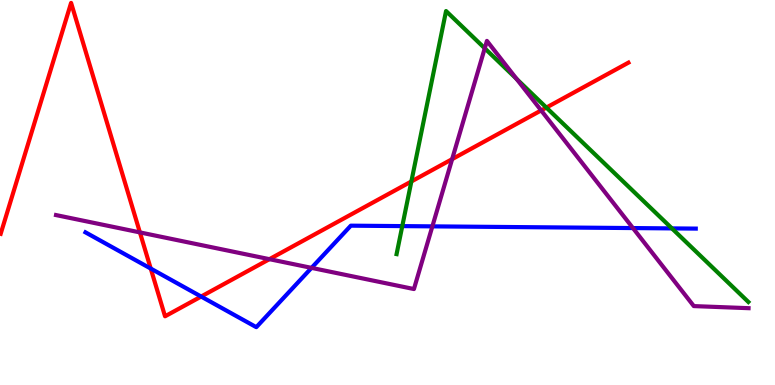[{'lines': ['blue', 'red'], 'intersections': [{'x': 1.95, 'y': 3.02}, {'x': 2.6, 'y': 2.3}]}, {'lines': ['green', 'red'], 'intersections': [{'x': 5.31, 'y': 5.29}, {'x': 7.05, 'y': 7.21}]}, {'lines': ['purple', 'red'], 'intersections': [{'x': 1.81, 'y': 3.96}, {'x': 3.48, 'y': 3.27}, {'x': 5.83, 'y': 5.87}, {'x': 6.98, 'y': 7.13}]}, {'lines': ['blue', 'green'], 'intersections': [{'x': 5.19, 'y': 4.13}, {'x': 8.67, 'y': 4.07}]}, {'lines': ['blue', 'purple'], 'intersections': [{'x': 4.02, 'y': 3.04}, {'x': 5.58, 'y': 4.12}, {'x': 8.17, 'y': 4.08}]}, {'lines': ['green', 'purple'], 'intersections': [{'x': 6.25, 'y': 8.75}, {'x': 6.67, 'y': 7.95}]}]